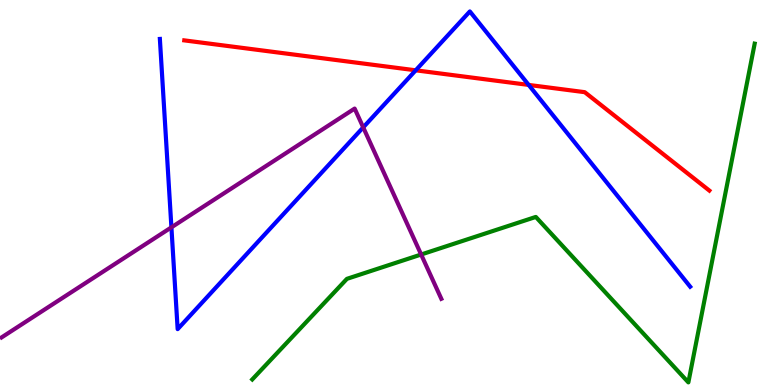[{'lines': ['blue', 'red'], 'intersections': [{'x': 5.36, 'y': 8.17}, {'x': 6.82, 'y': 7.79}]}, {'lines': ['green', 'red'], 'intersections': []}, {'lines': ['purple', 'red'], 'intersections': []}, {'lines': ['blue', 'green'], 'intersections': []}, {'lines': ['blue', 'purple'], 'intersections': [{'x': 2.21, 'y': 4.09}, {'x': 4.69, 'y': 6.69}]}, {'lines': ['green', 'purple'], 'intersections': [{'x': 5.43, 'y': 3.39}]}]